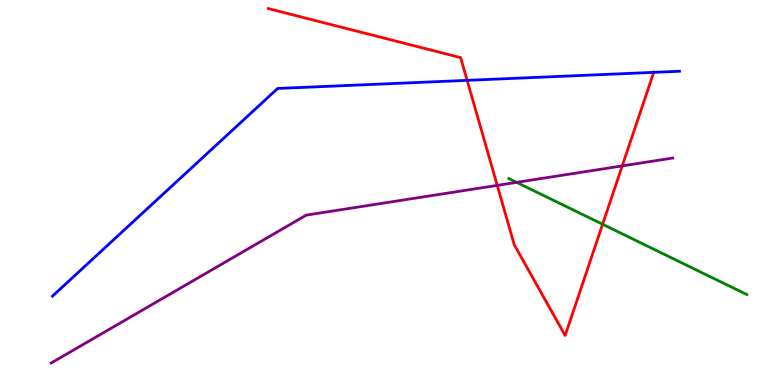[{'lines': ['blue', 'red'], 'intersections': [{'x': 6.03, 'y': 7.91}, {'x': 8.44, 'y': 8.12}]}, {'lines': ['green', 'red'], 'intersections': [{'x': 7.78, 'y': 4.18}]}, {'lines': ['purple', 'red'], 'intersections': [{'x': 6.42, 'y': 5.18}, {'x': 8.03, 'y': 5.69}]}, {'lines': ['blue', 'green'], 'intersections': []}, {'lines': ['blue', 'purple'], 'intersections': []}, {'lines': ['green', 'purple'], 'intersections': [{'x': 6.67, 'y': 5.26}]}]